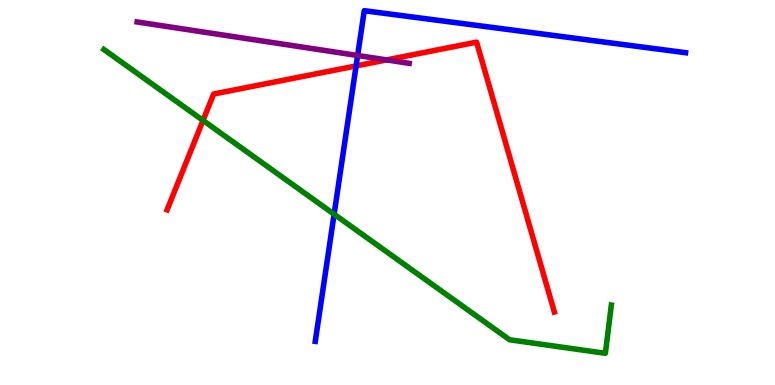[{'lines': ['blue', 'red'], 'intersections': [{'x': 4.59, 'y': 8.29}]}, {'lines': ['green', 'red'], 'intersections': [{'x': 2.62, 'y': 6.87}]}, {'lines': ['purple', 'red'], 'intersections': [{'x': 4.99, 'y': 8.44}]}, {'lines': ['blue', 'green'], 'intersections': [{'x': 4.31, 'y': 4.44}]}, {'lines': ['blue', 'purple'], 'intersections': [{'x': 4.61, 'y': 8.56}]}, {'lines': ['green', 'purple'], 'intersections': []}]